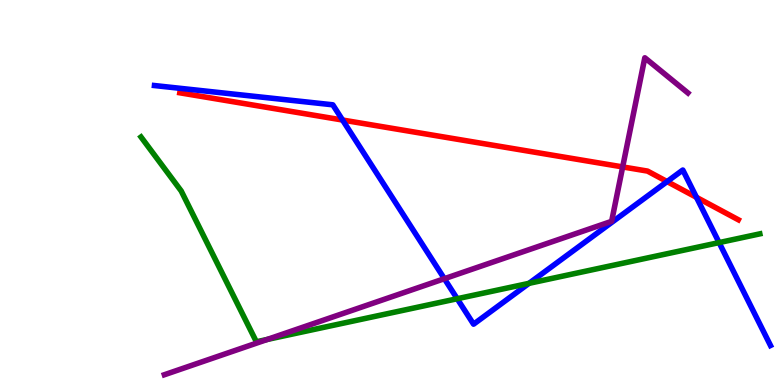[{'lines': ['blue', 'red'], 'intersections': [{'x': 4.42, 'y': 6.88}, {'x': 8.61, 'y': 5.28}, {'x': 8.99, 'y': 4.87}]}, {'lines': ['green', 'red'], 'intersections': []}, {'lines': ['purple', 'red'], 'intersections': [{'x': 8.03, 'y': 5.66}]}, {'lines': ['blue', 'green'], 'intersections': [{'x': 5.9, 'y': 2.24}, {'x': 6.83, 'y': 2.64}, {'x': 9.28, 'y': 3.7}]}, {'lines': ['blue', 'purple'], 'intersections': [{'x': 5.73, 'y': 2.76}]}, {'lines': ['green', 'purple'], 'intersections': [{'x': 3.45, 'y': 1.18}]}]